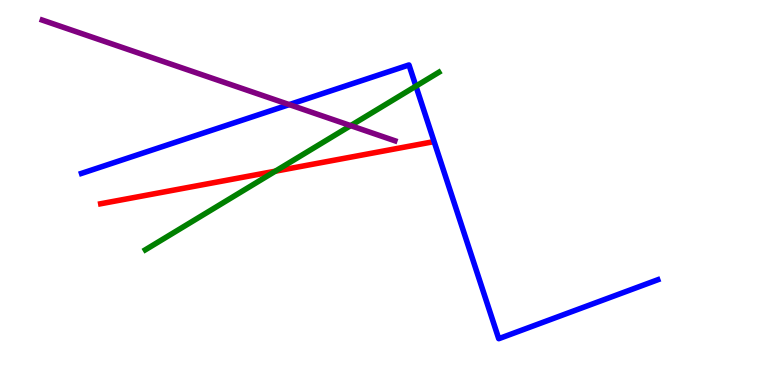[{'lines': ['blue', 'red'], 'intersections': []}, {'lines': ['green', 'red'], 'intersections': [{'x': 3.55, 'y': 5.55}]}, {'lines': ['purple', 'red'], 'intersections': []}, {'lines': ['blue', 'green'], 'intersections': [{'x': 5.37, 'y': 7.76}]}, {'lines': ['blue', 'purple'], 'intersections': [{'x': 3.73, 'y': 7.28}]}, {'lines': ['green', 'purple'], 'intersections': [{'x': 4.52, 'y': 6.74}]}]